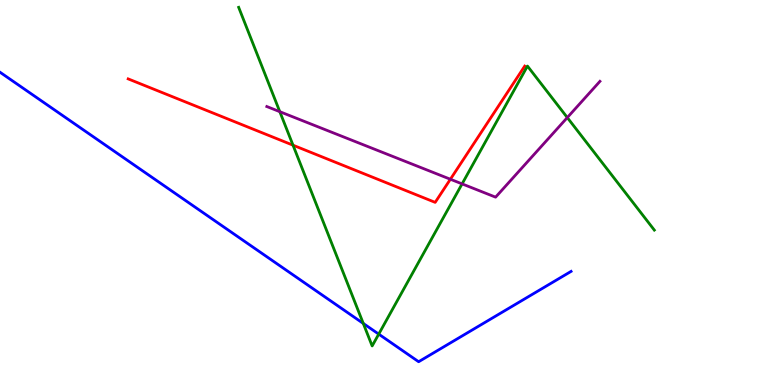[{'lines': ['blue', 'red'], 'intersections': []}, {'lines': ['green', 'red'], 'intersections': [{'x': 3.78, 'y': 6.23}]}, {'lines': ['purple', 'red'], 'intersections': [{'x': 5.81, 'y': 5.34}]}, {'lines': ['blue', 'green'], 'intersections': [{'x': 4.69, 'y': 1.6}, {'x': 4.89, 'y': 1.32}]}, {'lines': ['blue', 'purple'], 'intersections': []}, {'lines': ['green', 'purple'], 'intersections': [{'x': 3.61, 'y': 7.1}, {'x': 5.96, 'y': 5.22}, {'x': 7.32, 'y': 6.95}]}]